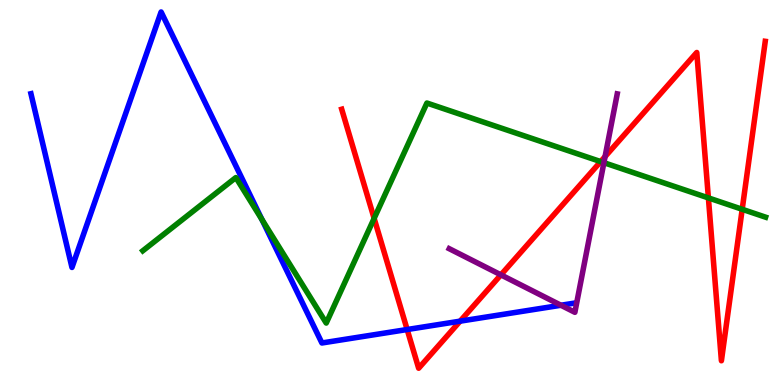[{'lines': ['blue', 'red'], 'intersections': [{'x': 5.25, 'y': 1.44}, {'x': 5.94, 'y': 1.66}]}, {'lines': ['green', 'red'], 'intersections': [{'x': 4.83, 'y': 4.33}, {'x': 7.75, 'y': 5.8}, {'x': 9.14, 'y': 4.86}, {'x': 9.58, 'y': 4.56}]}, {'lines': ['purple', 'red'], 'intersections': [{'x': 6.46, 'y': 2.86}, {'x': 7.81, 'y': 5.93}]}, {'lines': ['blue', 'green'], 'intersections': [{'x': 3.38, 'y': 4.3}]}, {'lines': ['blue', 'purple'], 'intersections': [{'x': 7.24, 'y': 2.07}]}, {'lines': ['green', 'purple'], 'intersections': [{'x': 7.79, 'y': 5.77}]}]